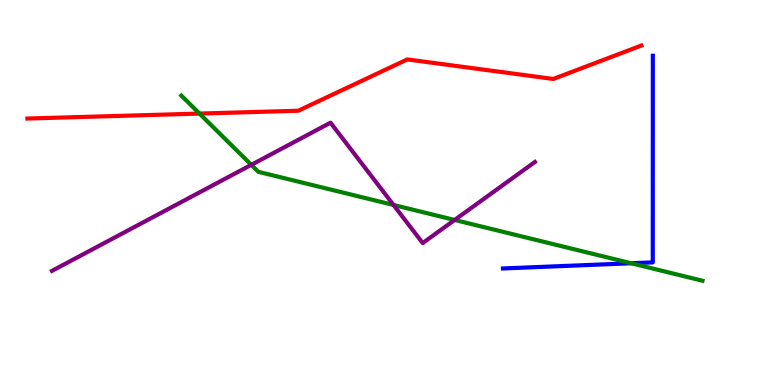[{'lines': ['blue', 'red'], 'intersections': []}, {'lines': ['green', 'red'], 'intersections': [{'x': 2.57, 'y': 7.05}]}, {'lines': ['purple', 'red'], 'intersections': []}, {'lines': ['blue', 'green'], 'intersections': [{'x': 8.14, 'y': 3.16}]}, {'lines': ['blue', 'purple'], 'intersections': []}, {'lines': ['green', 'purple'], 'intersections': [{'x': 3.24, 'y': 5.72}, {'x': 5.08, 'y': 4.68}, {'x': 5.87, 'y': 4.29}]}]